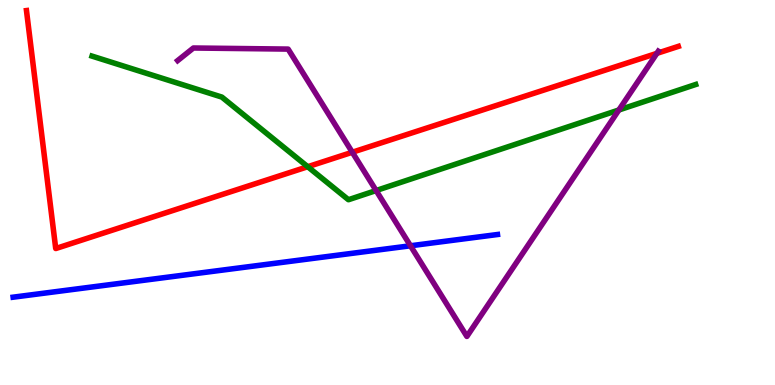[{'lines': ['blue', 'red'], 'intersections': []}, {'lines': ['green', 'red'], 'intersections': [{'x': 3.97, 'y': 5.67}]}, {'lines': ['purple', 'red'], 'intersections': [{'x': 4.55, 'y': 6.05}, {'x': 8.48, 'y': 8.61}]}, {'lines': ['blue', 'green'], 'intersections': []}, {'lines': ['blue', 'purple'], 'intersections': [{'x': 5.3, 'y': 3.62}]}, {'lines': ['green', 'purple'], 'intersections': [{'x': 4.85, 'y': 5.05}, {'x': 7.99, 'y': 7.14}]}]